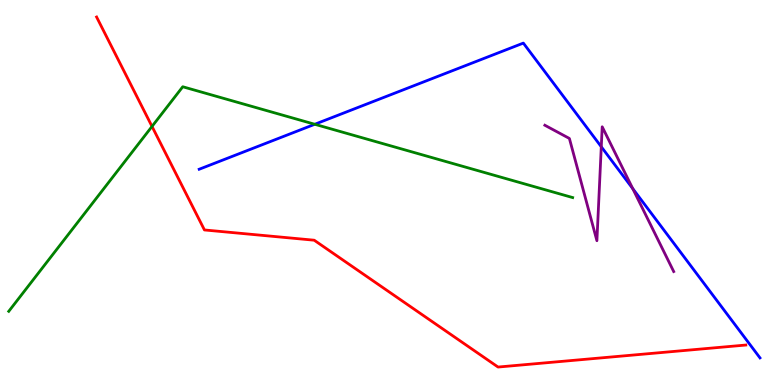[{'lines': ['blue', 'red'], 'intersections': []}, {'lines': ['green', 'red'], 'intersections': [{'x': 1.96, 'y': 6.72}]}, {'lines': ['purple', 'red'], 'intersections': []}, {'lines': ['blue', 'green'], 'intersections': [{'x': 4.06, 'y': 6.77}]}, {'lines': ['blue', 'purple'], 'intersections': [{'x': 7.76, 'y': 6.19}, {'x': 8.16, 'y': 5.1}]}, {'lines': ['green', 'purple'], 'intersections': []}]